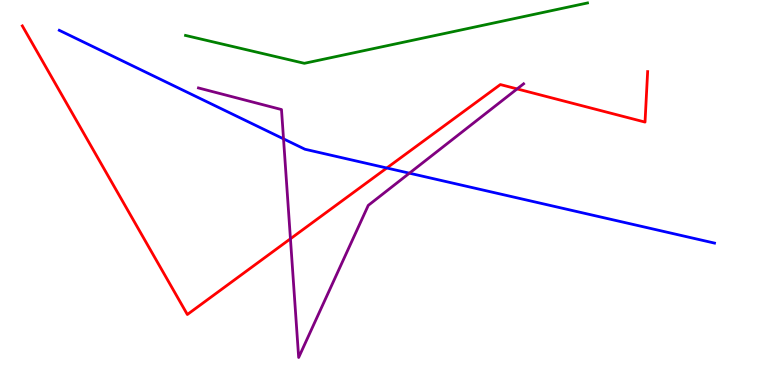[{'lines': ['blue', 'red'], 'intersections': [{'x': 4.99, 'y': 5.64}]}, {'lines': ['green', 'red'], 'intersections': []}, {'lines': ['purple', 'red'], 'intersections': [{'x': 3.75, 'y': 3.8}, {'x': 6.67, 'y': 7.69}]}, {'lines': ['blue', 'green'], 'intersections': []}, {'lines': ['blue', 'purple'], 'intersections': [{'x': 3.66, 'y': 6.39}, {'x': 5.28, 'y': 5.5}]}, {'lines': ['green', 'purple'], 'intersections': []}]